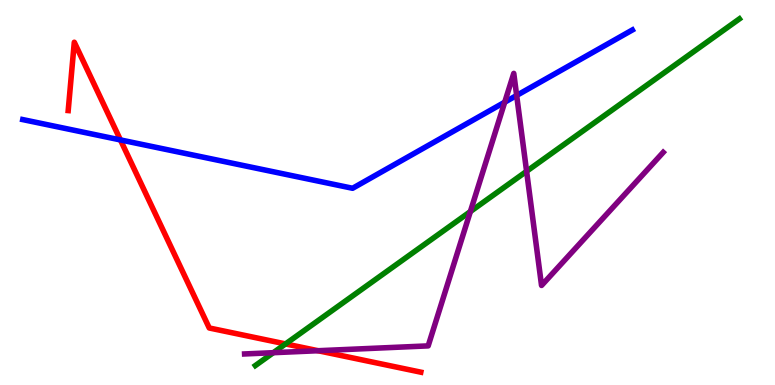[{'lines': ['blue', 'red'], 'intersections': [{'x': 1.55, 'y': 6.37}]}, {'lines': ['green', 'red'], 'intersections': [{'x': 3.68, 'y': 1.07}]}, {'lines': ['purple', 'red'], 'intersections': [{'x': 4.1, 'y': 0.89}]}, {'lines': ['blue', 'green'], 'intersections': []}, {'lines': ['blue', 'purple'], 'intersections': [{'x': 6.51, 'y': 7.35}, {'x': 6.67, 'y': 7.52}]}, {'lines': ['green', 'purple'], 'intersections': [{'x': 3.53, 'y': 0.839}, {'x': 6.07, 'y': 4.5}, {'x': 6.79, 'y': 5.55}]}]